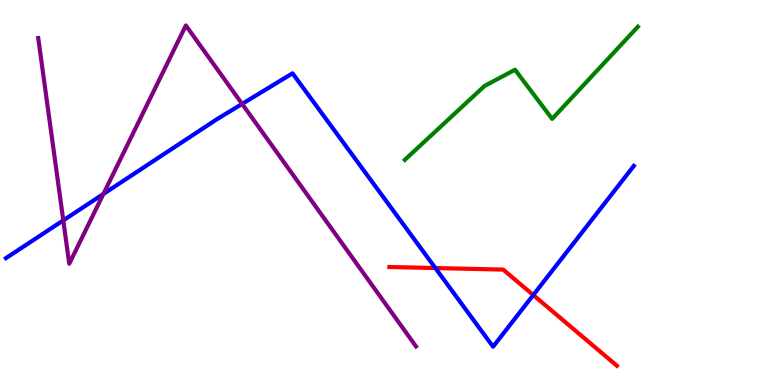[{'lines': ['blue', 'red'], 'intersections': [{'x': 5.62, 'y': 3.04}, {'x': 6.88, 'y': 2.34}]}, {'lines': ['green', 'red'], 'intersections': []}, {'lines': ['purple', 'red'], 'intersections': []}, {'lines': ['blue', 'green'], 'intersections': []}, {'lines': ['blue', 'purple'], 'intersections': [{'x': 0.817, 'y': 4.28}, {'x': 1.33, 'y': 4.96}, {'x': 3.12, 'y': 7.3}]}, {'lines': ['green', 'purple'], 'intersections': []}]